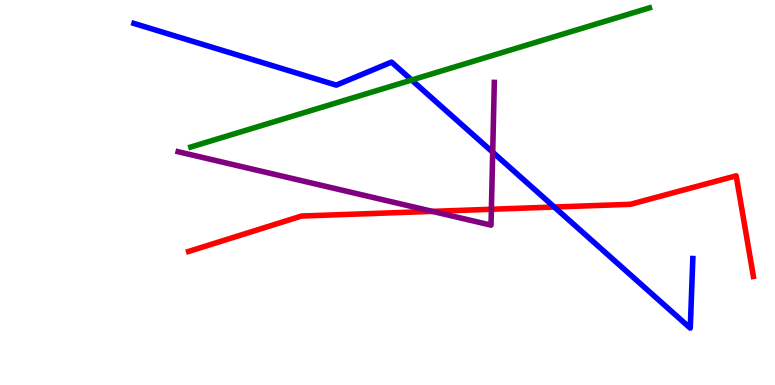[{'lines': ['blue', 'red'], 'intersections': [{'x': 7.15, 'y': 4.62}]}, {'lines': ['green', 'red'], 'intersections': []}, {'lines': ['purple', 'red'], 'intersections': [{'x': 5.58, 'y': 4.51}, {'x': 6.34, 'y': 4.56}]}, {'lines': ['blue', 'green'], 'intersections': [{'x': 5.31, 'y': 7.92}]}, {'lines': ['blue', 'purple'], 'intersections': [{'x': 6.36, 'y': 6.05}]}, {'lines': ['green', 'purple'], 'intersections': []}]